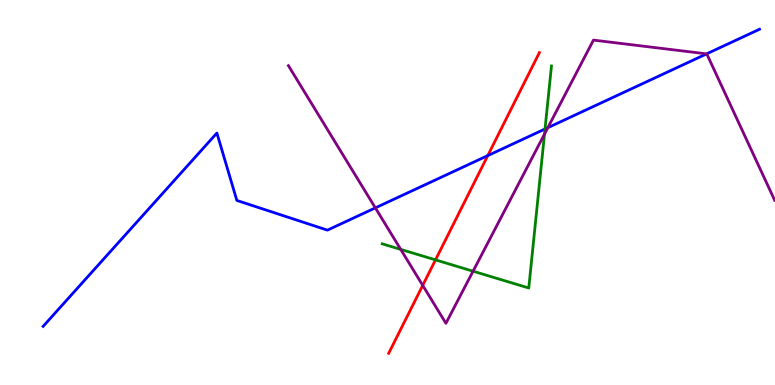[{'lines': ['blue', 'red'], 'intersections': [{'x': 6.29, 'y': 5.96}]}, {'lines': ['green', 'red'], 'intersections': [{'x': 5.62, 'y': 3.25}]}, {'lines': ['purple', 'red'], 'intersections': [{'x': 5.45, 'y': 2.59}]}, {'lines': ['blue', 'green'], 'intersections': [{'x': 7.03, 'y': 6.65}]}, {'lines': ['blue', 'purple'], 'intersections': [{'x': 4.84, 'y': 4.6}, {'x': 7.07, 'y': 6.68}, {'x': 9.12, 'y': 8.6}]}, {'lines': ['green', 'purple'], 'intersections': [{'x': 5.17, 'y': 3.52}, {'x': 6.1, 'y': 2.96}, {'x': 7.03, 'y': 6.52}]}]